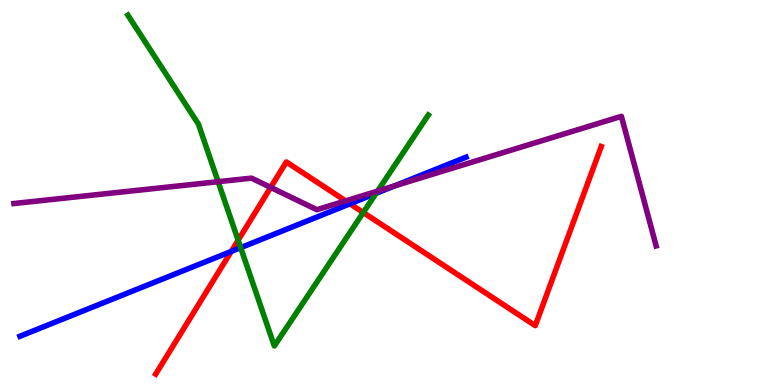[{'lines': ['blue', 'red'], 'intersections': [{'x': 2.98, 'y': 3.47}, {'x': 4.52, 'y': 4.71}]}, {'lines': ['green', 'red'], 'intersections': [{'x': 3.07, 'y': 3.76}, {'x': 4.69, 'y': 4.48}]}, {'lines': ['purple', 'red'], 'intersections': [{'x': 3.49, 'y': 5.13}, {'x': 4.46, 'y': 4.78}]}, {'lines': ['blue', 'green'], 'intersections': [{'x': 3.11, 'y': 3.57}, {'x': 4.85, 'y': 4.98}]}, {'lines': ['blue', 'purple'], 'intersections': [{'x': 5.09, 'y': 5.17}]}, {'lines': ['green', 'purple'], 'intersections': [{'x': 2.81, 'y': 5.28}, {'x': 4.87, 'y': 5.04}]}]